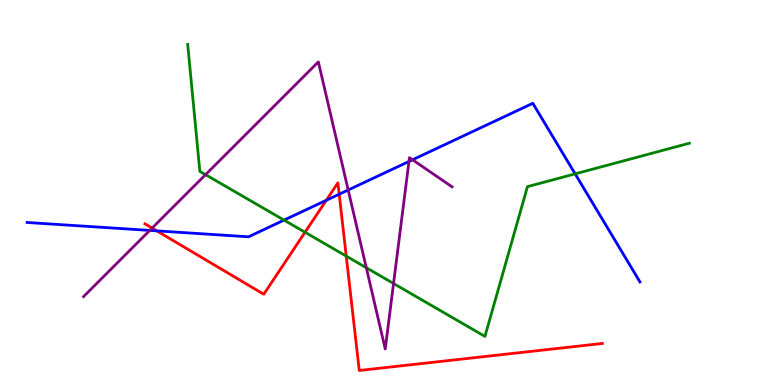[{'lines': ['blue', 'red'], 'intersections': [{'x': 2.02, 'y': 4.0}, {'x': 4.21, 'y': 4.8}, {'x': 4.38, 'y': 4.96}]}, {'lines': ['green', 'red'], 'intersections': [{'x': 3.94, 'y': 3.97}, {'x': 4.47, 'y': 3.35}]}, {'lines': ['purple', 'red'], 'intersections': [{'x': 1.96, 'y': 4.08}]}, {'lines': ['blue', 'green'], 'intersections': [{'x': 3.67, 'y': 4.28}, {'x': 7.42, 'y': 5.48}]}, {'lines': ['blue', 'purple'], 'intersections': [{'x': 1.93, 'y': 4.02}, {'x': 4.49, 'y': 5.06}, {'x': 5.28, 'y': 5.81}, {'x': 5.32, 'y': 5.85}]}, {'lines': ['green', 'purple'], 'intersections': [{'x': 2.65, 'y': 5.46}, {'x': 4.73, 'y': 3.05}, {'x': 5.08, 'y': 2.64}]}]